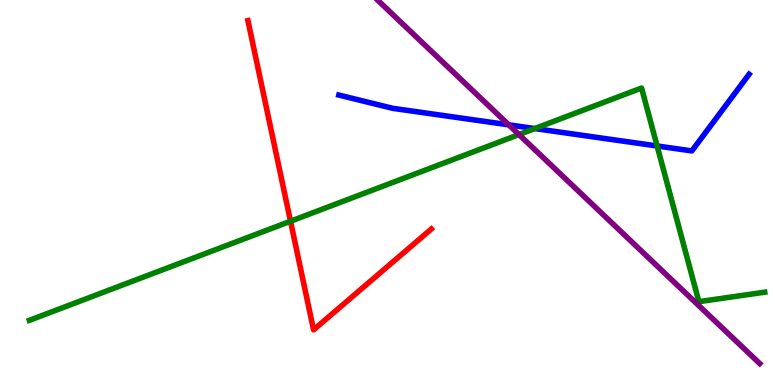[{'lines': ['blue', 'red'], 'intersections': []}, {'lines': ['green', 'red'], 'intersections': [{'x': 3.75, 'y': 4.25}]}, {'lines': ['purple', 'red'], 'intersections': []}, {'lines': ['blue', 'green'], 'intersections': [{'x': 6.9, 'y': 6.66}, {'x': 8.48, 'y': 6.21}]}, {'lines': ['blue', 'purple'], 'intersections': [{'x': 6.56, 'y': 6.76}]}, {'lines': ['green', 'purple'], 'intersections': [{'x': 6.7, 'y': 6.51}]}]